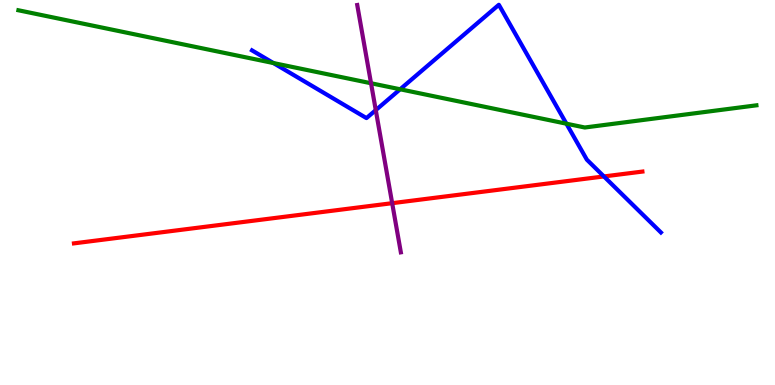[{'lines': ['blue', 'red'], 'intersections': [{'x': 7.79, 'y': 5.42}]}, {'lines': ['green', 'red'], 'intersections': []}, {'lines': ['purple', 'red'], 'intersections': [{'x': 5.06, 'y': 4.72}]}, {'lines': ['blue', 'green'], 'intersections': [{'x': 3.53, 'y': 8.36}, {'x': 5.16, 'y': 7.68}, {'x': 7.31, 'y': 6.79}]}, {'lines': ['blue', 'purple'], 'intersections': [{'x': 4.85, 'y': 7.14}]}, {'lines': ['green', 'purple'], 'intersections': [{'x': 4.79, 'y': 7.84}]}]